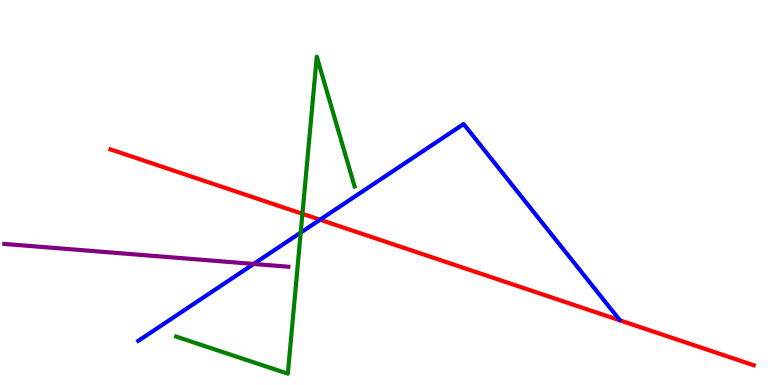[{'lines': ['blue', 'red'], 'intersections': [{'x': 4.13, 'y': 4.29}]}, {'lines': ['green', 'red'], 'intersections': [{'x': 3.9, 'y': 4.45}]}, {'lines': ['purple', 'red'], 'intersections': []}, {'lines': ['blue', 'green'], 'intersections': [{'x': 3.88, 'y': 3.96}]}, {'lines': ['blue', 'purple'], 'intersections': [{'x': 3.27, 'y': 3.14}]}, {'lines': ['green', 'purple'], 'intersections': []}]